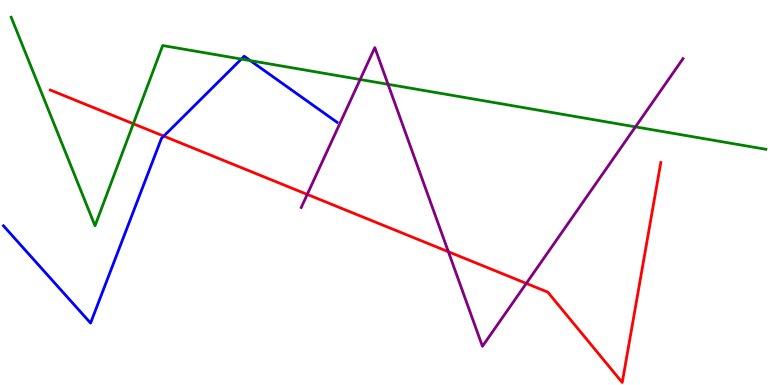[{'lines': ['blue', 'red'], 'intersections': [{'x': 2.11, 'y': 6.46}]}, {'lines': ['green', 'red'], 'intersections': [{'x': 1.72, 'y': 6.79}]}, {'lines': ['purple', 'red'], 'intersections': [{'x': 3.96, 'y': 4.95}, {'x': 5.79, 'y': 3.46}, {'x': 6.79, 'y': 2.64}]}, {'lines': ['blue', 'green'], 'intersections': [{'x': 3.11, 'y': 8.47}, {'x': 3.23, 'y': 8.43}]}, {'lines': ['blue', 'purple'], 'intersections': []}, {'lines': ['green', 'purple'], 'intersections': [{'x': 4.65, 'y': 7.94}, {'x': 5.01, 'y': 7.81}, {'x': 8.2, 'y': 6.71}]}]